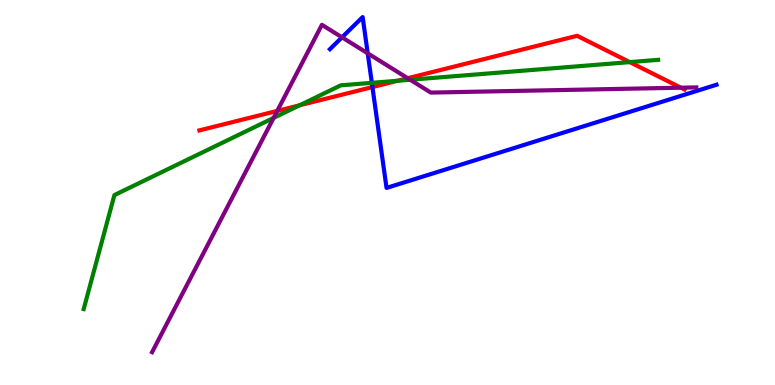[{'lines': ['blue', 'red'], 'intersections': [{'x': 4.81, 'y': 7.74}]}, {'lines': ['green', 'red'], 'intersections': [{'x': 3.87, 'y': 7.27}, {'x': 5.13, 'y': 7.9}, {'x': 8.13, 'y': 8.39}]}, {'lines': ['purple', 'red'], 'intersections': [{'x': 3.58, 'y': 7.12}, {'x': 5.26, 'y': 7.97}, {'x': 8.79, 'y': 7.72}]}, {'lines': ['blue', 'green'], 'intersections': [{'x': 4.8, 'y': 7.85}]}, {'lines': ['blue', 'purple'], 'intersections': [{'x': 4.41, 'y': 9.03}, {'x': 4.74, 'y': 8.61}]}, {'lines': ['green', 'purple'], 'intersections': [{'x': 3.53, 'y': 6.94}, {'x': 5.29, 'y': 7.93}]}]